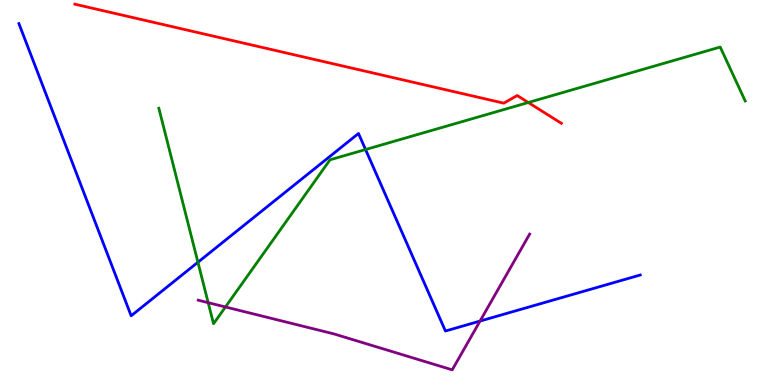[{'lines': ['blue', 'red'], 'intersections': []}, {'lines': ['green', 'red'], 'intersections': [{'x': 6.82, 'y': 7.34}]}, {'lines': ['purple', 'red'], 'intersections': []}, {'lines': ['blue', 'green'], 'intersections': [{'x': 2.55, 'y': 3.19}, {'x': 4.72, 'y': 6.12}]}, {'lines': ['blue', 'purple'], 'intersections': [{'x': 6.19, 'y': 1.66}]}, {'lines': ['green', 'purple'], 'intersections': [{'x': 2.69, 'y': 2.14}, {'x': 2.91, 'y': 2.03}]}]